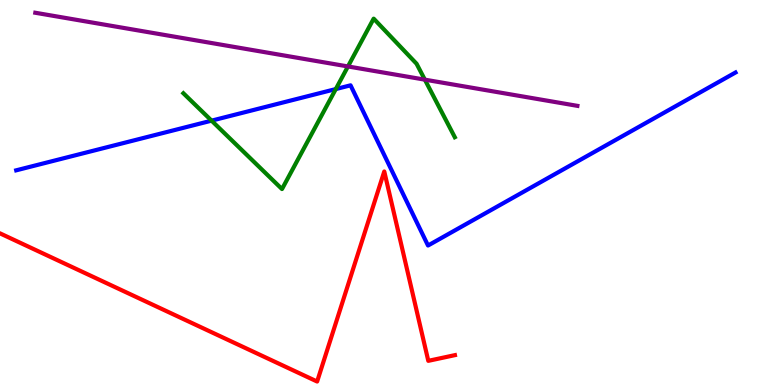[{'lines': ['blue', 'red'], 'intersections': []}, {'lines': ['green', 'red'], 'intersections': []}, {'lines': ['purple', 'red'], 'intersections': []}, {'lines': ['blue', 'green'], 'intersections': [{'x': 2.73, 'y': 6.87}, {'x': 4.33, 'y': 7.69}]}, {'lines': ['blue', 'purple'], 'intersections': []}, {'lines': ['green', 'purple'], 'intersections': [{'x': 4.49, 'y': 8.27}, {'x': 5.48, 'y': 7.93}]}]